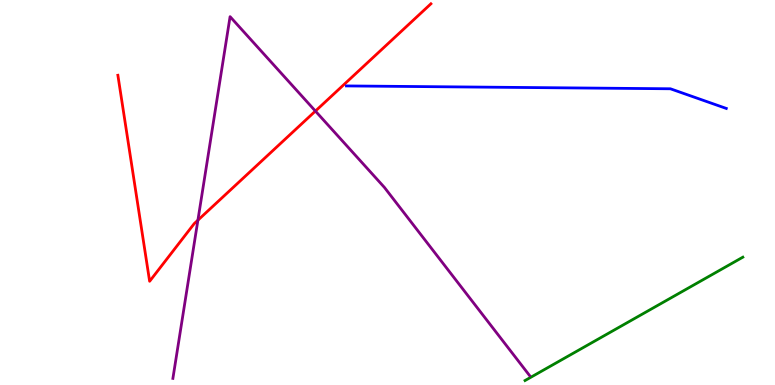[{'lines': ['blue', 'red'], 'intersections': []}, {'lines': ['green', 'red'], 'intersections': []}, {'lines': ['purple', 'red'], 'intersections': [{'x': 2.55, 'y': 4.28}, {'x': 4.07, 'y': 7.12}]}, {'lines': ['blue', 'green'], 'intersections': []}, {'lines': ['blue', 'purple'], 'intersections': []}, {'lines': ['green', 'purple'], 'intersections': []}]